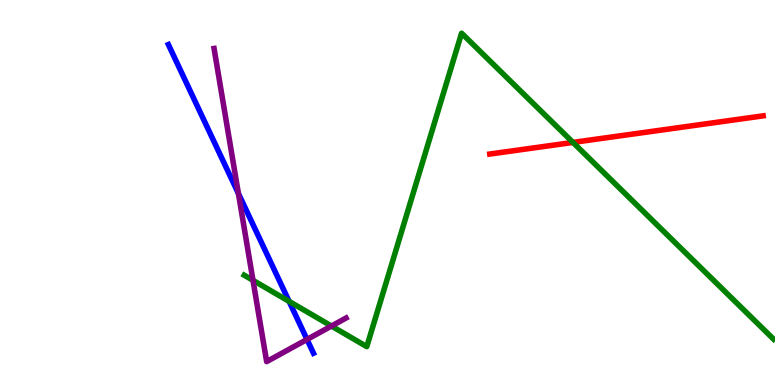[{'lines': ['blue', 'red'], 'intersections': []}, {'lines': ['green', 'red'], 'intersections': [{'x': 7.39, 'y': 6.3}]}, {'lines': ['purple', 'red'], 'intersections': []}, {'lines': ['blue', 'green'], 'intersections': [{'x': 3.73, 'y': 2.17}]}, {'lines': ['blue', 'purple'], 'intersections': [{'x': 3.08, 'y': 4.97}, {'x': 3.96, 'y': 1.18}]}, {'lines': ['green', 'purple'], 'intersections': [{'x': 3.26, 'y': 2.72}, {'x': 4.28, 'y': 1.53}]}]